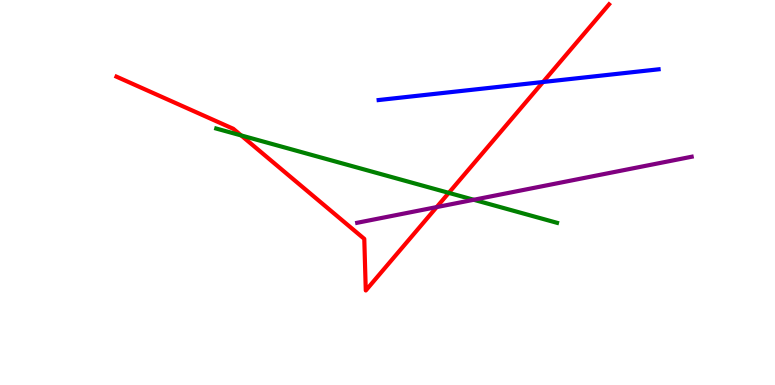[{'lines': ['blue', 'red'], 'intersections': [{'x': 7.01, 'y': 7.87}]}, {'lines': ['green', 'red'], 'intersections': [{'x': 3.11, 'y': 6.48}, {'x': 5.79, 'y': 4.99}]}, {'lines': ['purple', 'red'], 'intersections': [{'x': 5.63, 'y': 4.62}]}, {'lines': ['blue', 'green'], 'intersections': []}, {'lines': ['blue', 'purple'], 'intersections': []}, {'lines': ['green', 'purple'], 'intersections': [{'x': 6.11, 'y': 4.81}]}]